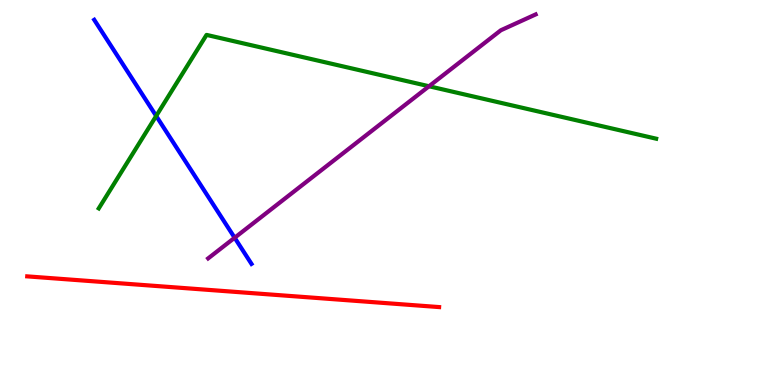[{'lines': ['blue', 'red'], 'intersections': []}, {'lines': ['green', 'red'], 'intersections': []}, {'lines': ['purple', 'red'], 'intersections': []}, {'lines': ['blue', 'green'], 'intersections': [{'x': 2.02, 'y': 6.99}]}, {'lines': ['blue', 'purple'], 'intersections': [{'x': 3.03, 'y': 3.82}]}, {'lines': ['green', 'purple'], 'intersections': [{'x': 5.54, 'y': 7.76}]}]